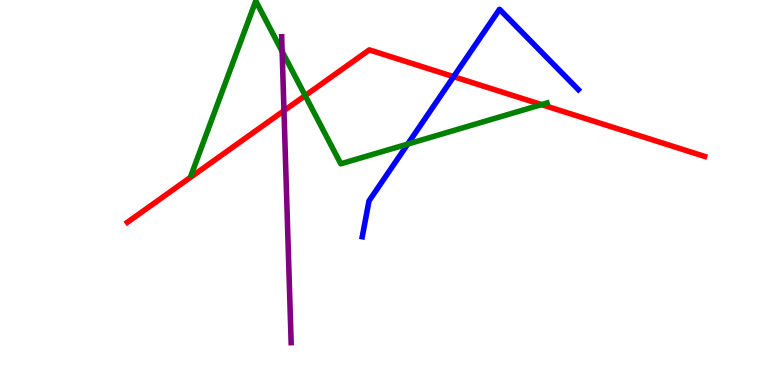[{'lines': ['blue', 'red'], 'intersections': [{'x': 5.85, 'y': 8.01}]}, {'lines': ['green', 'red'], 'intersections': [{'x': 3.94, 'y': 7.52}, {'x': 6.99, 'y': 7.28}]}, {'lines': ['purple', 'red'], 'intersections': [{'x': 3.66, 'y': 7.12}]}, {'lines': ['blue', 'green'], 'intersections': [{'x': 5.26, 'y': 6.26}]}, {'lines': ['blue', 'purple'], 'intersections': []}, {'lines': ['green', 'purple'], 'intersections': [{'x': 3.64, 'y': 8.66}]}]